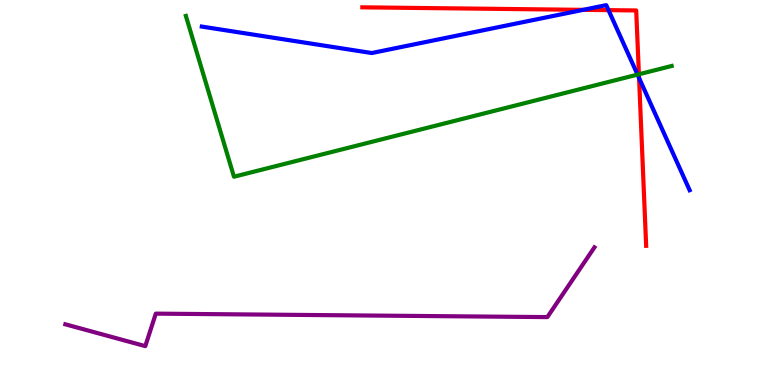[{'lines': ['blue', 'red'], 'intersections': [{'x': 7.52, 'y': 9.74}, {'x': 7.85, 'y': 9.74}, {'x': 8.25, 'y': 7.97}]}, {'lines': ['green', 'red'], 'intersections': [{'x': 8.24, 'y': 8.07}]}, {'lines': ['purple', 'red'], 'intersections': []}, {'lines': ['blue', 'green'], 'intersections': [{'x': 8.23, 'y': 8.06}]}, {'lines': ['blue', 'purple'], 'intersections': []}, {'lines': ['green', 'purple'], 'intersections': []}]